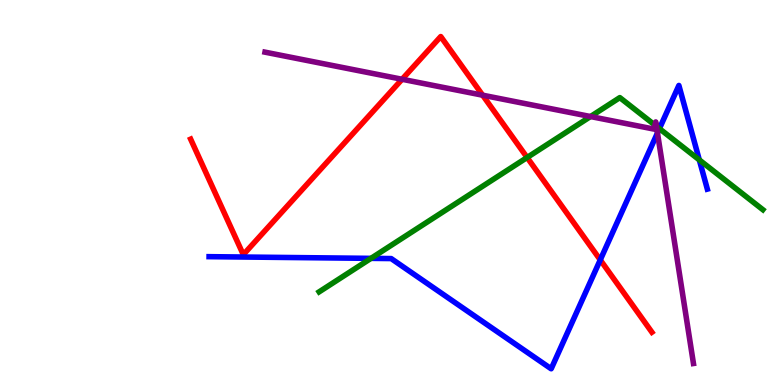[{'lines': ['blue', 'red'], 'intersections': [{'x': 7.75, 'y': 3.25}]}, {'lines': ['green', 'red'], 'intersections': [{'x': 6.8, 'y': 5.91}]}, {'lines': ['purple', 'red'], 'intersections': [{'x': 5.19, 'y': 7.94}, {'x': 6.23, 'y': 7.53}]}, {'lines': ['blue', 'green'], 'intersections': [{'x': 4.79, 'y': 3.29}, {'x': 8.51, 'y': 6.66}, {'x': 9.02, 'y': 5.85}]}, {'lines': ['blue', 'purple'], 'intersections': [{'x': 8.48, 'y': 6.55}]}, {'lines': ['green', 'purple'], 'intersections': [{'x': 7.62, 'y': 6.97}, {'x': 8.45, 'y': 6.75}, {'x': 8.47, 'y': 6.72}]}]